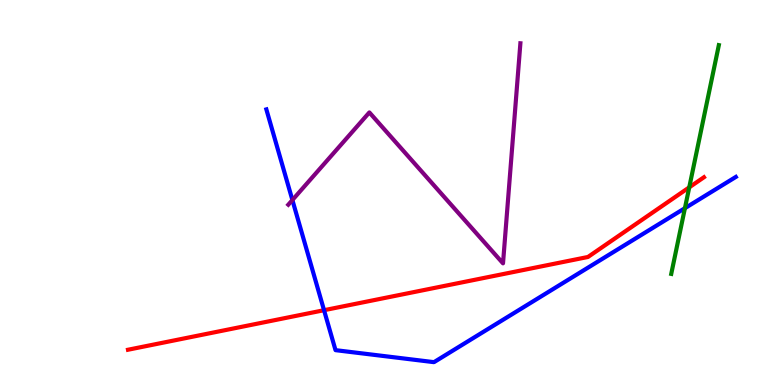[{'lines': ['blue', 'red'], 'intersections': [{'x': 4.18, 'y': 1.94}]}, {'lines': ['green', 'red'], 'intersections': [{'x': 8.89, 'y': 5.13}]}, {'lines': ['purple', 'red'], 'intersections': []}, {'lines': ['blue', 'green'], 'intersections': [{'x': 8.84, 'y': 4.59}]}, {'lines': ['blue', 'purple'], 'intersections': [{'x': 3.77, 'y': 4.8}]}, {'lines': ['green', 'purple'], 'intersections': []}]